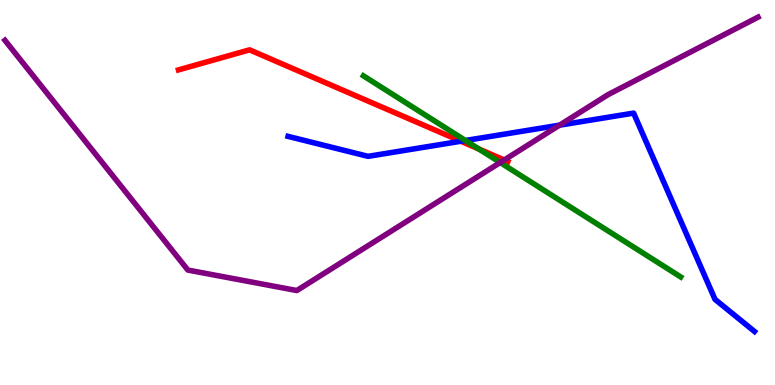[{'lines': ['blue', 'red'], 'intersections': [{'x': 5.95, 'y': 6.33}]}, {'lines': ['green', 'red'], 'intersections': [{'x': 6.18, 'y': 6.13}]}, {'lines': ['purple', 'red'], 'intersections': [{'x': 6.51, 'y': 5.84}]}, {'lines': ['blue', 'green'], 'intersections': [{'x': 6.01, 'y': 6.35}]}, {'lines': ['blue', 'purple'], 'intersections': [{'x': 7.22, 'y': 6.75}]}, {'lines': ['green', 'purple'], 'intersections': [{'x': 6.45, 'y': 5.78}]}]